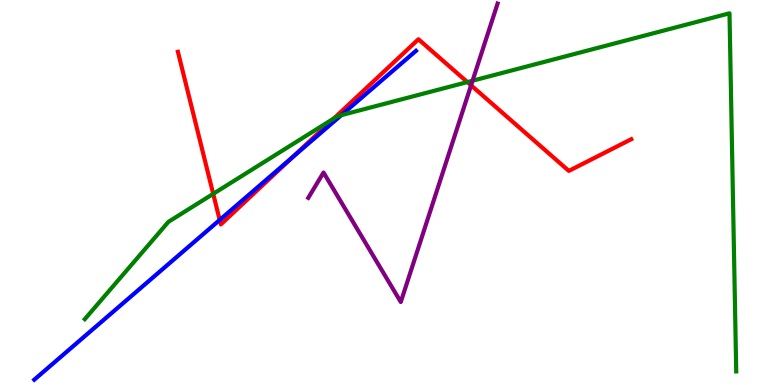[{'lines': ['blue', 'red'], 'intersections': [{'x': 2.83, 'y': 4.29}, {'x': 3.78, 'y': 5.92}]}, {'lines': ['green', 'red'], 'intersections': [{'x': 2.75, 'y': 4.96}, {'x': 4.31, 'y': 6.93}, {'x': 6.03, 'y': 7.87}]}, {'lines': ['purple', 'red'], 'intersections': [{'x': 6.08, 'y': 7.78}]}, {'lines': ['blue', 'green'], 'intersections': [{'x': 4.4, 'y': 7.01}]}, {'lines': ['blue', 'purple'], 'intersections': []}, {'lines': ['green', 'purple'], 'intersections': [{'x': 6.1, 'y': 7.9}]}]